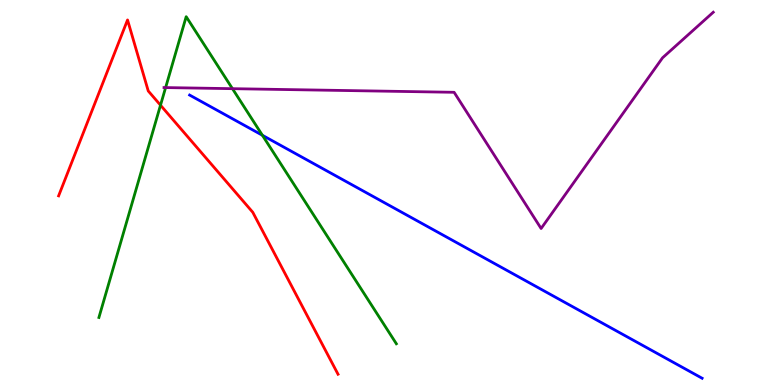[{'lines': ['blue', 'red'], 'intersections': []}, {'lines': ['green', 'red'], 'intersections': [{'x': 2.07, 'y': 7.27}]}, {'lines': ['purple', 'red'], 'intersections': []}, {'lines': ['blue', 'green'], 'intersections': [{'x': 3.39, 'y': 6.49}]}, {'lines': ['blue', 'purple'], 'intersections': []}, {'lines': ['green', 'purple'], 'intersections': [{'x': 2.14, 'y': 7.73}, {'x': 3.0, 'y': 7.7}]}]